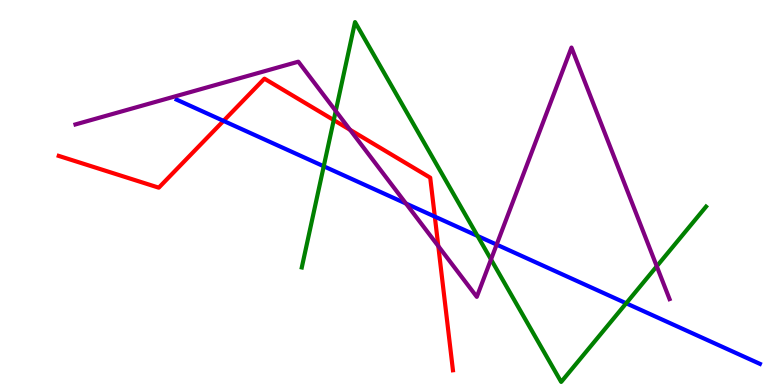[{'lines': ['blue', 'red'], 'intersections': [{'x': 2.88, 'y': 6.86}, {'x': 5.61, 'y': 4.37}]}, {'lines': ['green', 'red'], 'intersections': [{'x': 4.31, 'y': 6.88}]}, {'lines': ['purple', 'red'], 'intersections': [{'x': 4.52, 'y': 6.63}, {'x': 5.66, 'y': 3.61}]}, {'lines': ['blue', 'green'], 'intersections': [{'x': 4.18, 'y': 5.68}, {'x': 6.16, 'y': 3.87}, {'x': 8.08, 'y': 2.12}]}, {'lines': ['blue', 'purple'], 'intersections': [{'x': 5.24, 'y': 4.71}, {'x': 6.41, 'y': 3.65}]}, {'lines': ['green', 'purple'], 'intersections': [{'x': 4.33, 'y': 7.12}, {'x': 6.34, 'y': 3.26}, {'x': 8.47, 'y': 3.08}]}]